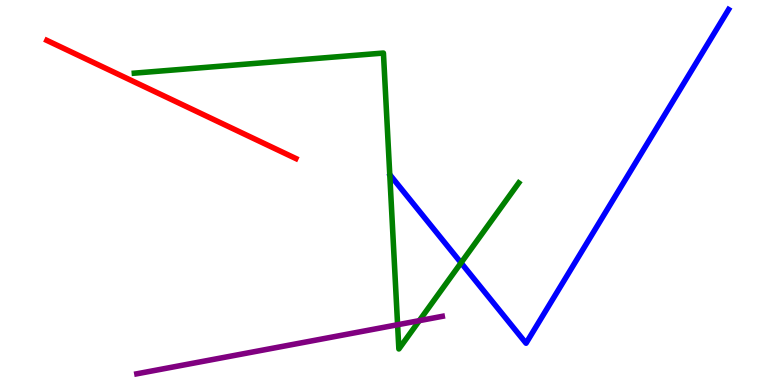[{'lines': ['blue', 'red'], 'intersections': []}, {'lines': ['green', 'red'], 'intersections': []}, {'lines': ['purple', 'red'], 'intersections': []}, {'lines': ['blue', 'green'], 'intersections': [{'x': 5.95, 'y': 3.17}]}, {'lines': ['blue', 'purple'], 'intersections': []}, {'lines': ['green', 'purple'], 'intersections': [{'x': 5.13, 'y': 1.57}, {'x': 5.41, 'y': 1.67}]}]